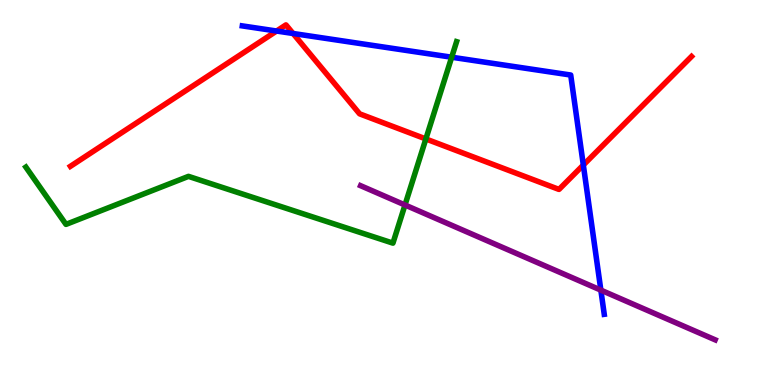[{'lines': ['blue', 'red'], 'intersections': [{'x': 3.57, 'y': 9.19}, {'x': 3.78, 'y': 9.13}, {'x': 7.53, 'y': 5.71}]}, {'lines': ['green', 'red'], 'intersections': [{'x': 5.49, 'y': 6.39}]}, {'lines': ['purple', 'red'], 'intersections': []}, {'lines': ['blue', 'green'], 'intersections': [{'x': 5.83, 'y': 8.51}]}, {'lines': ['blue', 'purple'], 'intersections': [{'x': 7.75, 'y': 2.46}]}, {'lines': ['green', 'purple'], 'intersections': [{'x': 5.23, 'y': 4.68}]}]